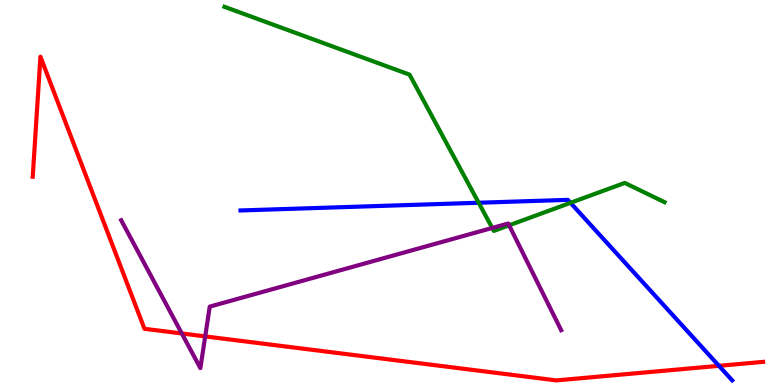[{'lines': ['blue', 'red'], 'intersections': [{'x': 9.28, 'y': 0.498}]}, {'lines': ['green', 'red'], 'intersections': []}, {'lines': ['purple', 'red'], 'intersections': [{'x': 2.35, 'y': 1.34}, {'x': 2.65, 'y': 1.26}]}, {'lines': ['blue', 'green'], 'intersections': [{'x': 6.18, 'y': 4.73}, {'x': 7.36, 'y': 4.73}]}, {'lines': ['blue', 'purple'], 'intersections': []}, {'lines': ['green', 'purple'], 'intersections': [{'x': 6.35, 'y': 4.08}, {'x': 6.57, 'y': 4.15}]}]